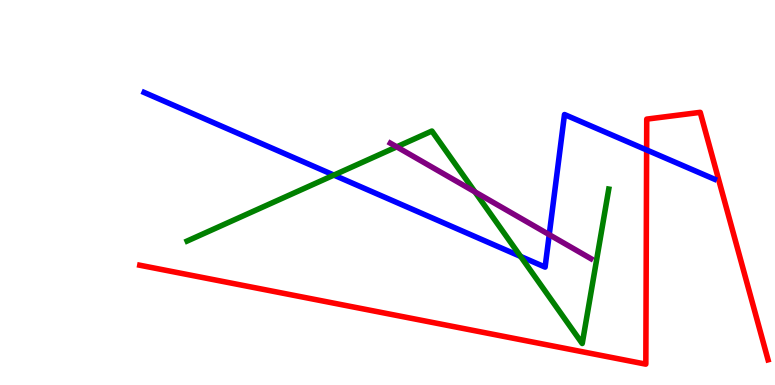[{'lines': ['blue', 'red'], 'intersections': [{'x': 8.34, 'y': 6.11}]}, {'lines': ['green', 'red'], 'intersections': []}, {'lines': ['purple', 'red'], 'intersections': []}, {'lines': ['blue', 'green'], 'intersections': [{'x': 4.31, 'y': 5.45}, {'x': 6.72, 'y': 3.34}]}, {'lines': ['blue', 'purple'], 'intersections': [{'x': 7.09, 'y': 3.91}]}, {'lines': ['green', 'purple'], 'intersections': [{'x': 5.12, 'y': 6.19}, {'x': 6.13, 'y': 5.02}]}]